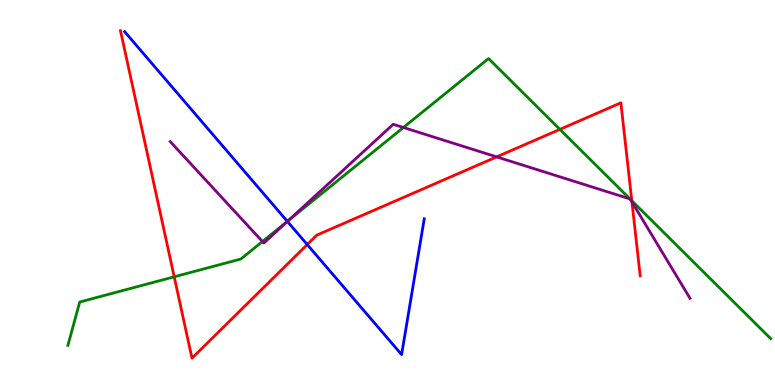[{'lines': ['blue', 'red'], 'intersections': [{'x': 3.96, 'y': 3.65}]}, {'lines': ['green', 'red'], 'intersections': [{'x': 2.25, 'y': 2.81}, {'x': 7.22, 'y': 6.64}, {'x': 8.15, 'y': 4.79}]}, {'lines': ['purple', 'red'], 'intersections': [{'x': 6.41, 'y': 5.93}, {'x': 8.15, 'y': 4.76}]}, {'lines': ['blue', 'green'], 'intersections': [{'x': 3.71, 'y': 4.25}]}, {'lines': ['blue', 'purple'], 'intersections': [{'x': 3.71, 'y': 4.25}]}, {'lines': ['green', 'purple'], 'intersections': [{'x': 3.39, 'y': 3.73}, {'x': 3.71, 'y': 4.26}, {'x': 5.2, 'y': 6.69}, {'x': 8.13, 'y': 4.83}, {'x': 8.13, 'y': 4.82}]}]